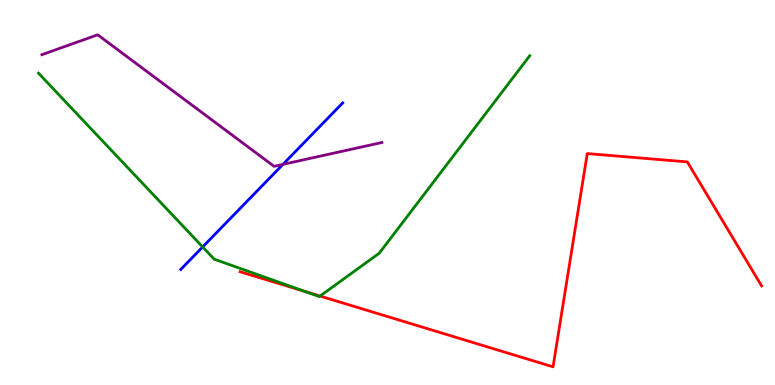[{'lines': ['blue', 'red'], 'intersections': []}, {'lines': ['green', 'red'], 'intersections': [{'x': 3.94, 'y': 2.43}, {'x': 4.13, 'y': 2.31}]}, {'lines': ['purple', 'red'], 'intersections': []}, {'lines': ['blue', 'green'], 'intersections': [{'x': 2.61, 'y': 3.59}]}, {'lines': ['blue', 'purple'], 'intersections': [{'x': 3.65, 'y': 5.73}]}, {'lines': ['green', 'purple'], 'intersections': []}]